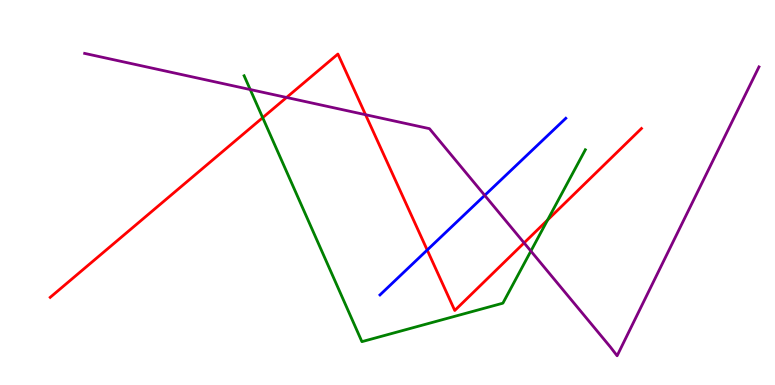[{'lines': ['blue', 'red'], 'intersections': [{'x': 5.51, 'y': 3.51}]}, {'lines': ['green', 'red'], 'intersections': [{'x': 3.39, 'y': 6.94}, {'x': 7.07, 'y': 4.29}]}, {'lines': ['purple', 'red'], 'intersections': [{'x': 3.7, 'y': 7.47}, {'x': 4.72, 'y': 7.02}, {'x': 6.76, 'y': 3.69}]}, {'lines': ['blue', 'green'], 'intersections': []}, {'lines': ['blue', 'purple'], 'intersections': [{'x': 6.25, 'y': 4.93}]}, {'lines': ['green', 'purple'], 'intersections': [{'x': 3.23, 'y': 7.67}, {'x': 6.85, 'y': 3.48}]}]